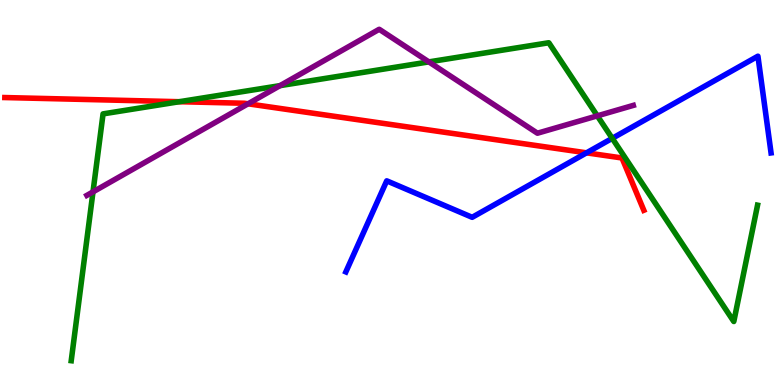[{'lines': ['blue', 'red'], 'intersections': [{'x': 7.57, 'y': 6.03}]}, {'lines': ['green', 'red'], 'intersections': [{'x': 2.31, 'y': 7.36}]}, {'lines': ['purple', 'red'], 'intersections': [{'x': 3.2, 'y': 7.3}]}, {'lines': ['blue', 'green'], 'intersections': [{'x': 7.9, 'y': 6.41}]}, {'lines': ['blue', 'purple'], 'intersections': []}, {'lines': ['green', 'purple'], 'intersections': [{'x': 1.2, 'y': 5.02}, {'x': 3.61, 'y': 7.78}, {'x': 5.53, 'y': 8.39}, {'x': 7.71, 'y': 6.99}]}]